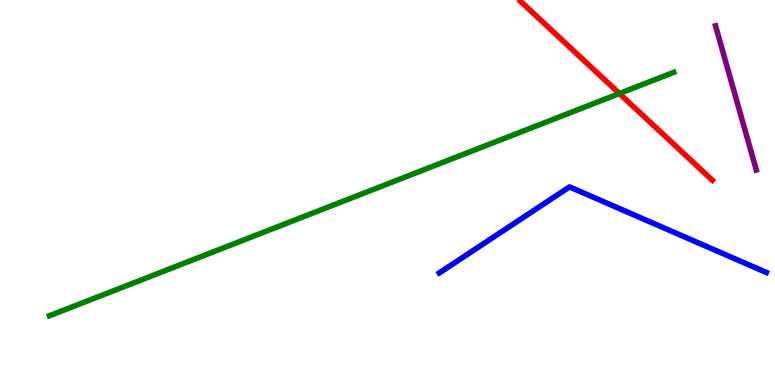[{'lines': ['blue', 'red'], 'intersections': []}, {'lines': ['green', 'red'], 'intersections': [{'x': 7.99, 'y': 7.57}]}, {'lines': ['purple', 'red'], 'intersections': []}, {'lines': ['blue', 'green'], 'intersections': []}, {'lines': ['blue', 'purple'], 'intersections': []}, {'lines': ['green', 'purple'], 'intersections': []}]